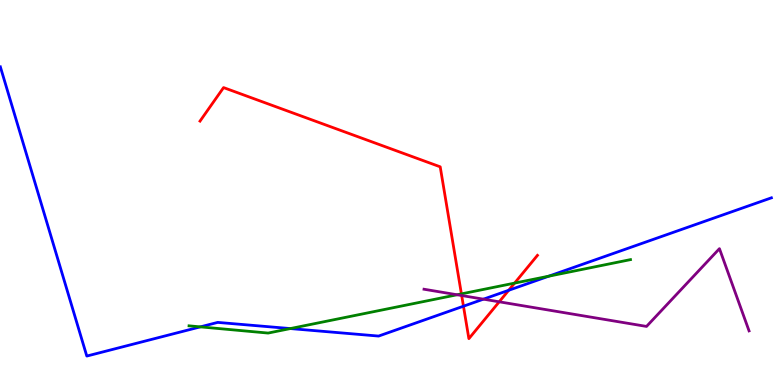[{'lines': ['blue', 'red'], 'intersections': [{'x': 5.98, 'y': 2.05}, {'x': 6.56, 'y': 2.46}]}, {'lines': ['green', 'red'], 'intersections': [{'x': 5.95, 'y': 2.37}, {'x': 6.64, 'y': 2.65}]}, {'lines': ['purple', 'red'], 'intersections': [{'x': 5.96, 'y': 2.32}, {'x': 6.44, 'y': 2.16}]}, {'lines': ['blue', 'green'], 'intersections': [{'x': 2.58, 'y': 1.51}, {'x': 3.75, 'y': 1.47}, {'x': 7.08, 'y': 2.83}]}, {'lines': ['blue', 'purple'], 'intersections': [{'x': 6.24, 'y': 2.23}]}, {'lines': ['green', 'purple'], 'intersections': [{'x': 5.9, 'y': 2.34}]}]